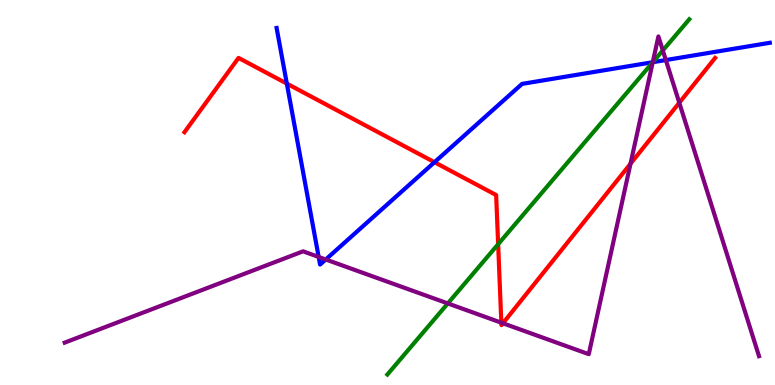[{'lines': ['blue', 'red'], 'intersections': [{'x': 3.7, 'y': 7.83}, {'x': 5.61, 'y': 5.79}]}, {'lines': ['green', 'red'], 'intersections': [{'x': 6.43, 'y': 3.66}]}, {'lines': ['purple', 'red'], 'intersections': [{'x': 6.47, 'y': 1.62}, {'x': 6.49, 'y': 1.6}, {'x': 8.14, 'y': 5.75}, {'x': 8.76, 'y': 7.33}]}, {'lines': ['blue', 'green'], 'intersections': [{'x': 8.42, 'y': 8.38}]}, {'lines': ['blue', 'purple'], 'intersections': [{'x': 4.11, 'y': 3.33}, {'x': 4.2, 'y': 3.26}, {'x': 8.42, 'y': 8.38}, {'x': 8.59, 'y': 8.44}]}, {'lines': ['green', 'purple'], 'intersections': [{'x': 5.78, 'y': 2.12}, {'x': 8.42, 'y': 8.38}, {'x': 8.55, 'y': 8.69}]}]